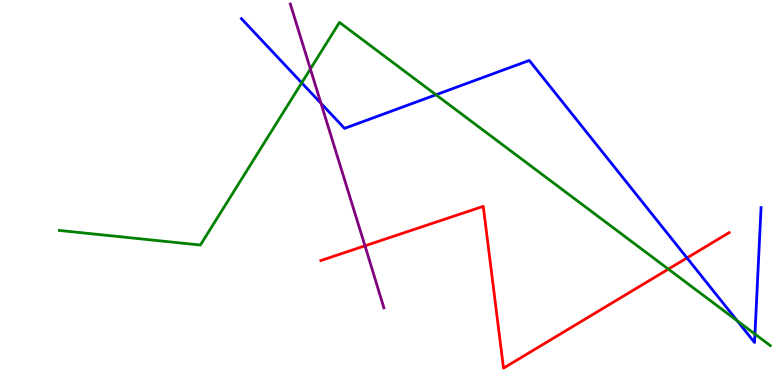[{'lines': ['blue', 'red'], 'intersections': [{'x': 8.86, 'y': 3.3}]}, {'lines': ['green', 'red'], 'intersections': [{'x': 8.62, 'y': 3.01}]}, {'lines': ['purple', 'red'], 'intersections': [{'x': 4.71, 'y': 3.61}]}, {'lines': ['blue', 'green'], 'intersections': [{'x': 3.89, 'y': 7.85}, {'x': 5.63, 'y': 7.54}, {'x': 9.51, 'y': 1.67}, {'x': 9.74, 'y': 1.32}]}, {'lines': ['blue', 'purple'], 'intersections': [{'x': 4.14, 'y': 7.32}]}, {'lines': ['green', 'purple'], 'intersections': [{'x': 4.0, 'y': 8.21}]}]